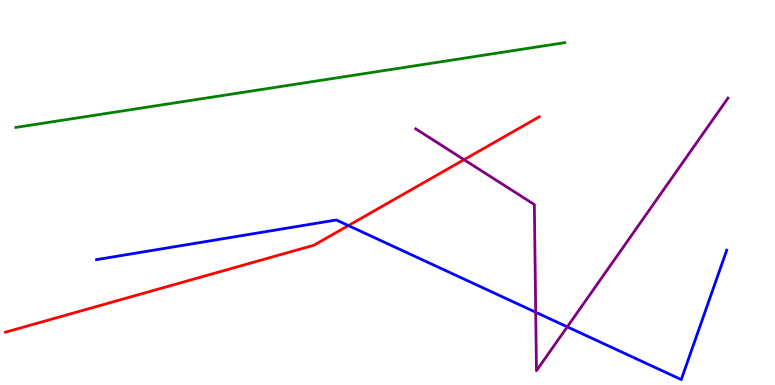[{'lines': ['blue', 'red'], 'intersections': [{'x': 4.5, 'y': 4.14}]}, {'lines': ['green', 'red'], 'intersections': []}, {'lines': ['purple', 'red'], 'intersections': [{'x': 5.99, 'y': 5.85}]}, {'lines': ['blue', 'green'], 'intersections': []}, {'lines': ['blue', 'purple'], 'intersections': [{'x': 6.91, 'y': 1.89}, {'x': 7.32, 'y': 1.51}]}, {'lines': ['green', 'purple'], 'intersections': []}]